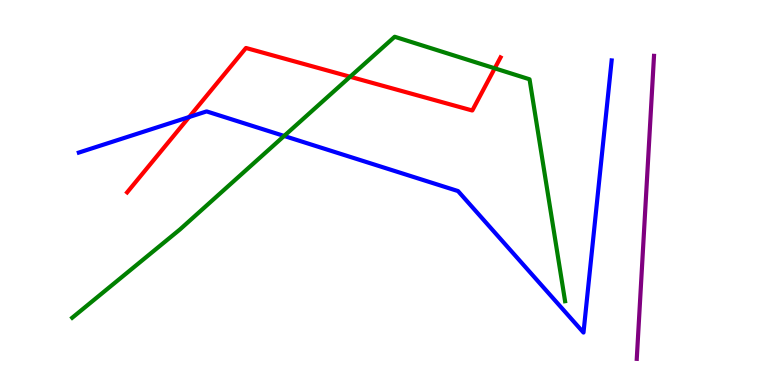[{'lines': ['blue', 'red'], 'intersections': [{'x': 2.44, 'y': 6.96}]}, {'lines': ['green', 'red'], 'intersections': [{'x': 4.52, 'y': 8.01}, {'x': 6.38, 'y': 8.23}]}, {'lines': ['purple', 'red'], 'intersections': []}, {'lines': ['blue', 'green'], 'intersections': [{'x': 3.67, 'y': 6.47}]}, {'lines': ['blue', 'purple'], 'intersections': []}, {'lines': ['green', 'purple'], 'intersections': []}]